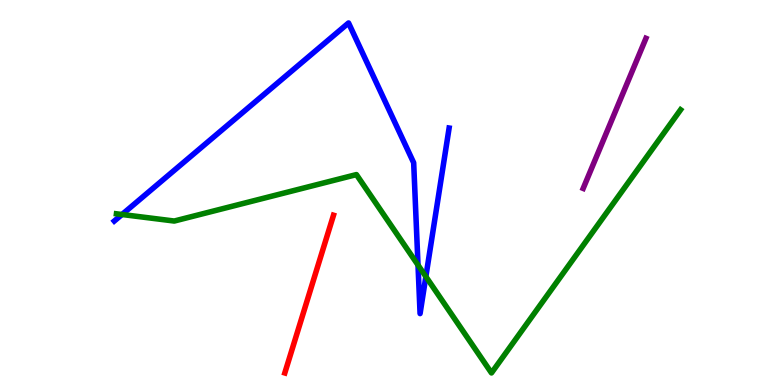[{'lines': ['blue', 'red'], 'intersections': []}, {'lines': ['green', 'red'], 'intersections': []}, {'lines': ['purple', 'red'], 'intersections': []}, {'lines': ['blue', 'green'], 'intersections': [{'x': 1.57, 'y': 4.43}, {'x': 5.39, 'y': 3.12}, {'x': 5.5, 'y': 2.82}]}, {'lines': ['blue', 'purple'], 'intersections': []}, {'lines': ['green', 'purple'], 'intersections': []}]